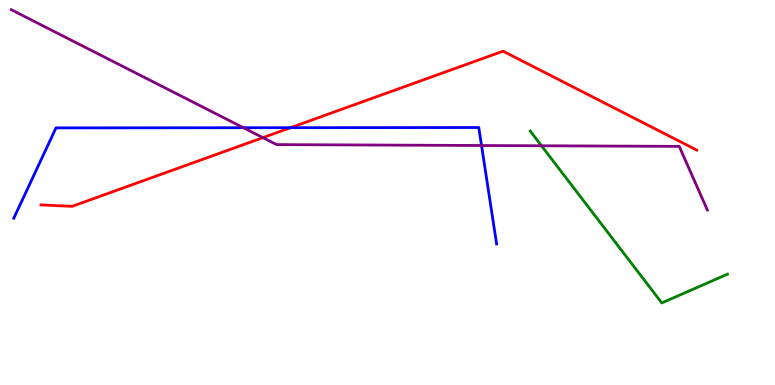[{'lines': ['blue', 'red'], 'intersections': [{'x': 3.75, 'y': 6.68}]}, {'lines': ['green', 'red'], 'intersections': []}, {'lines': ['purple', 'red'], 'intersections': [{'x': 3.39, 'y': 6.42}]}, {'lines': ['blue', 'green'], 'intersections': []}, {'lines': ['blue', 'purple'], 'intersections': [{'x': 3.14, 'y': 6.68}, {'x': 6.21, 'y': 6.22}]}, {'lines': ['green', 'purple'], 'intersections': [{'x': 6.99, 'y': 6.21}]}]